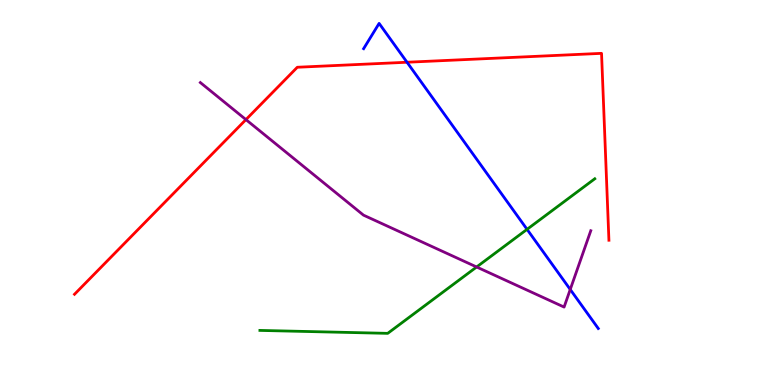[{'lines': ['blue', 'red'], 'intersections': [{'x': 5.25, 'y': 8.38}]}, {'lines': ['green', 'red'], 'intersections': []}, {'lines': ['purple', 'red'], 'intersections': [{'x': 3.17, 'y': 6.89}]}, {'lines': ['blue', 'green'], 'intersections': [{'x': 6.8, 'y': 4.04}]}, {'lines': ['blue', 'purple'], 'intersections': [{'x': 7.36, 'y': 2.48}]}, {'lines': ['green', 'purple'], 'intersections': [{'x': 6.15, 'y': 3.07}]}]